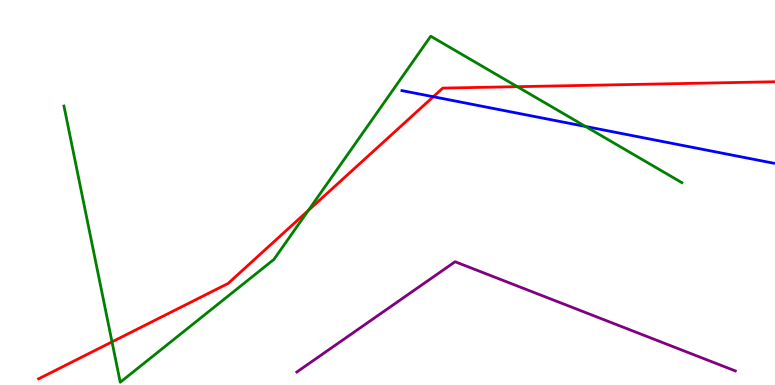[{'lines': ['blue', 'red'], 'intersections': [{'x': 5.59, 'y': 7.49}]}, {'lines': ['green', 'red'], 'intersections': [{'x': 1.45, 'y': 1.12}, {'x': 3.98, 'y': 4.53}, {'x': 6.67, 'y': 7.75}]}, {'lines': ['purple', 'red'], 'intersections': []}, {'lines': ['blue', 'green'], 'intersections': [{'x': 7.56, 'y': 6.72}]}, {'lines': ['blue', 'purple'], 'intersections': []}, {'lines': ['green', 'purple'], 'intersections': []}]